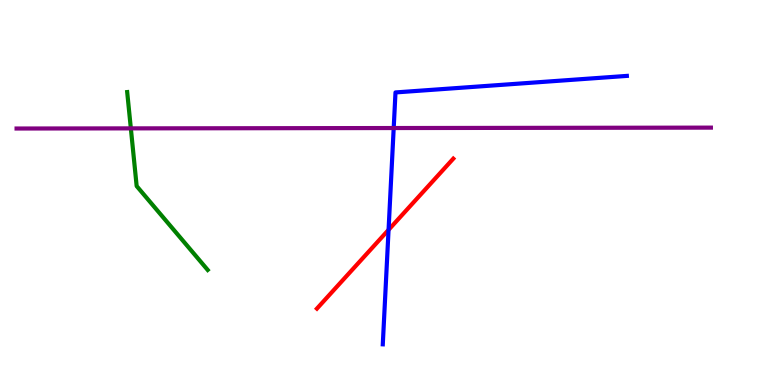[{'lines': ['blue', 'red'], 'intersections': [{'x': 5.01, 'y': 4.03}]}, {'lines': ['green', 'red'], 'intersections': []}, {'lines': ['purple', 'red'], 'intersections': []}, {'lines': ['blue', 'green'], 'intersections': []}, {'lines': ['blue', 'purple'], 'intersections': [{'x': 5.08, 'y': 6.67}]}, {'lines': ['green', 'purple'], 'intersections': [{'x': 1.69, 'y': 6.67}]}]